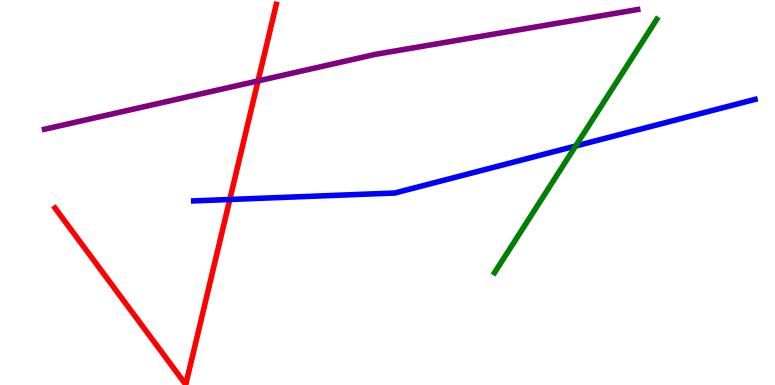[{'lines': ['blue', 'red'], 'intersections': [{'x': 2.97, 'y': 4.82}]}, {'lines': ['green', 'red'], 'intersections': []}, {'lines': ['purple', 'red'], 'intersections': [{'x': 3.33, 'y': 7.9}]}, {'lines': ['blue', 'green'], 'intersections': [{'x': 7.43, 'y': 6.21}]}, {'lines': ['blue', 'purple'], 'intersections': []}, {'lines': ['green', 'purple'], 'intersections': []}]